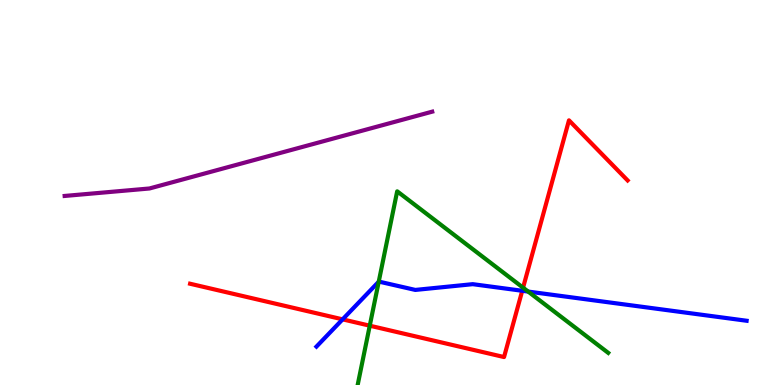[{'lines': ['blue', 'red'], 'intersections': [{'x': 4.42, 'y': 1.71}, {'x': 6.74, 'y': 2.45}]}, {'lines': ['green', 'red'], 'intersections': [{'x': 4.77, 'y': 1.54}, {'x': 6.75, 'y': 2.53}]}, {'lines': ['purple', 'red'], 'intersections': []}, {'lines': ['blue', 'green'], 'intersections': [{'x': 4.89, 'y': 2.68}, {'x': 6.81, 'y': 2.43}]}, {'lines': ['blue', 'purple'], 'intersections': []}, {'lines': ['green', 'purple'], 'intersections': []}]